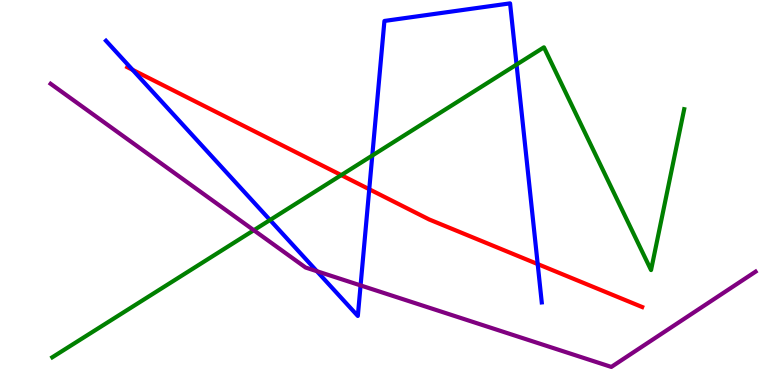[{'lines': ['blue', 'red'], 'intersections': [{'x': 1.71, 'y': 8.19}, {'x': 4.76, 'y': 5.08}, {'x': 6.94, 'y': 3.14}]}, {'lines': ['green', 'red'], 'intersections': [{'x': 4.4, 'y': 5.45}]}, {'lines': ['purple', 'red'], 'intersections': []}, {'lines': ['blue', 'green'], 'intersections': [{'x': 3.48, 'y': 4.29}, {'x': 4.8, 'y': 5.96}, {'x': 6.67, 'y': 8.32}]}, {'lines': ['blue', 'purple'], 'intersections': [{'x': 4.09, 'y': 2.96}, {'x': 4.65, 'y': 2.59}]}, {'lines': ['green', 'purple'], 'intersections': [{'x': 3.28, 'y': 4.02}]}]